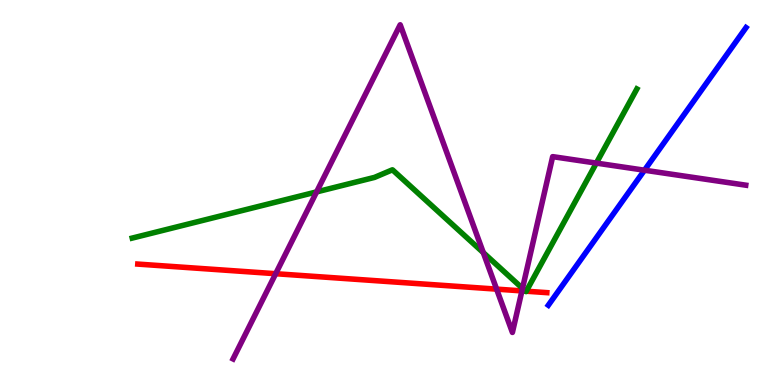[{'lines': ['blue', 'red'], 'intersections': []}, {'lines': ['green', 'red'], 'intersections': [{'x': 6.78, 'y': 2.44}, {'x': 6.79, 'y': 2.44}]}, {'lines': ['purple', 'red'], 'intersections': [{'x': 3.56, 'y': 2.89}, {'x': 6.41, 'y': 2.49}, {'x': 6.73, 'y': 2.44}]}, {'lines': ['blue', 'green'], 'intersections': []}, {'lines': ['blue', 'purple'], 'intersections': [{'x': 8.32, 'y': 5.58}]}, {'lines': ['green', 'purple'], 'intersections': [{'x': 4.09, 'y': 5.02}, {'x': 6.24, 'y': 3.44}, {'x': 6.74, 'y': 2.51}, {'x': 7.69, 'y': 5.76}]}]